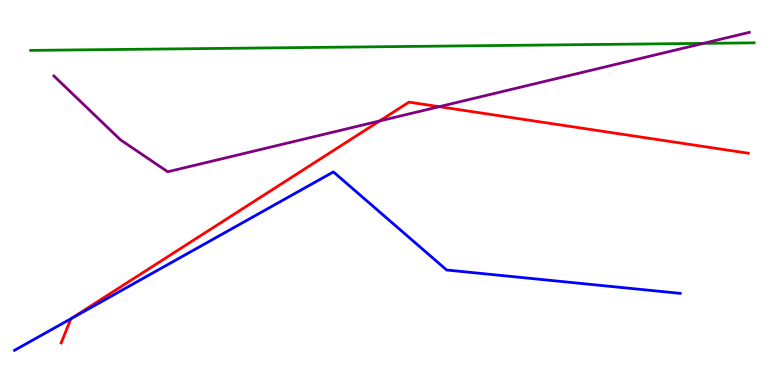[{'lines': ['blue', 'red'], 'intersections': [{'x': 0.916, 'y': 1.72}]}, {'lines': ['green', 'red'], 'intersections': []}, {'lines': ['purple', 'red'], 'intersections': [{'x': 4.9, 'y': 6.86}, {'x': 5.67, 'y': 7.23}]}, {'lines': ['blue', 'green'], 'intersections': []}, {'lines': ['blue', 'purple'], 'intersections': []}, {'lines': ['green', 'purple'], 'intersections': [{'x': 9.08, 'y': 8.87}]}]